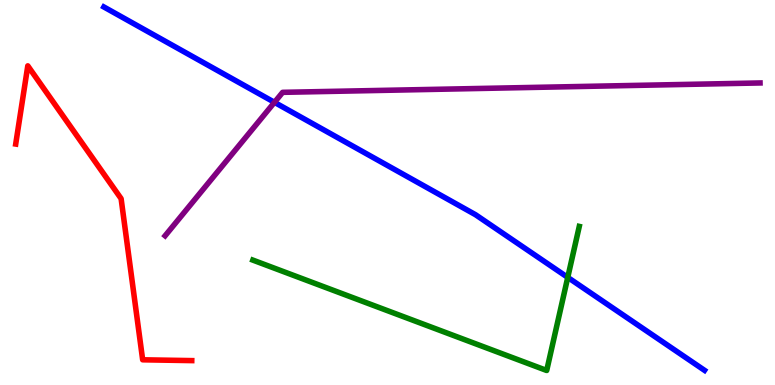[{'lines': ['blue', 'red'], 'intersections': []}, {'lines': ['green', 'red'], 'intersections': []}, {'lines': ['purple', 'red'], 'intersections': []}, {'lines': ['blue', 'green'], 'intersections': [{'x': 7.33, 'y': 2.8}]}, {'lines': ['blue', 'purple'], 'intersections': [{'x': 3.54, 'y': 7.34}]}, {'lines': ['green', 'purple'], 'intersections': []}]